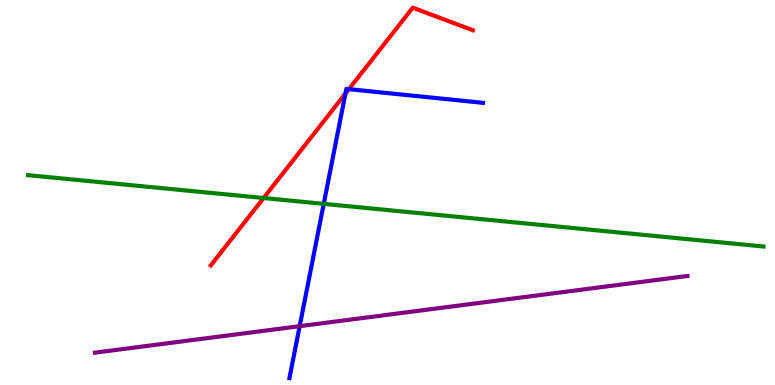[{'lines': ['blue', 'red'], 'intersections': [{'x': 4.46, 'y': 7.57}, {'x': 4.5, 'y': 7.68}]}, {'lines': ['green', 'red'], 'intersections': [{'x': 3.4, 'y': 4.86}]}, {'lines': ['purple', 'red'], 'intersections': []}, {'lines': ['blue', 'green'], 'intersections': [{'x': 4.18, 'y': 4.71}]}, {'lines': ['blue', 'purple'], 'intersections': [{'x': 3.87, 'y': 1.53}]}, {'lines': ['green', 'purple'], 'intersections': []}]